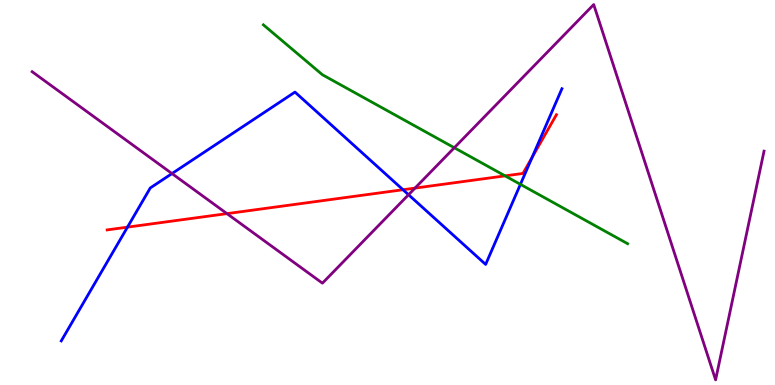[{'lines': ['blue', 'red'], 'intersections': [{'x': 1.64, 'y': 4.1}, {'x': 5.2, 'y': 5.07}, {'x': 6.87, 'y': 5.92}]}, {'lines': ['green', 'red'], 'intersections': [{'x': 6.52, 'y': 5.43}]}, {'lines': ['purple', 'red'], 'intersections': [{'x': 2.93, 'y': 4.45}, {'x': 5.35, 'y': 5.11}]}, {'lines': ['blue', 'green'], 'intersections': [{'x': 6.71, 'y': 5.21}]}, {'lines': ['blue', 'purple'], 'intersections': [{'x': 2.22, 'y': 5.49}, {'x': 5.27, 'y': 4.94}]}, {'lines': ['green', 'purple'], 'intersections': [{'x': 5.86, 'y': 6.16}]}]